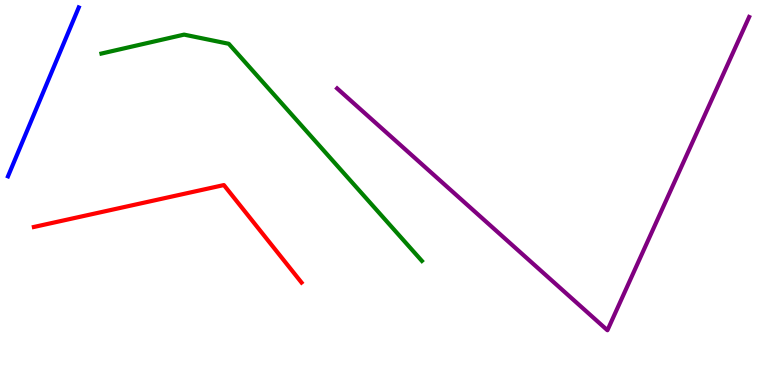[{'lines': ['blue', 'red'], 'intersections': []}, {'lines': ['green', 'red'], 'intersections': []}, {'lines': ['purple', 'red'], 'intersections': []}, {'lines': ['blue', 'green'], 'intersections': []}, {'lines': ['blue', 'purple'], 'intersections': []}, {'lines': ['green', 'purple'], 'intersections': []}]